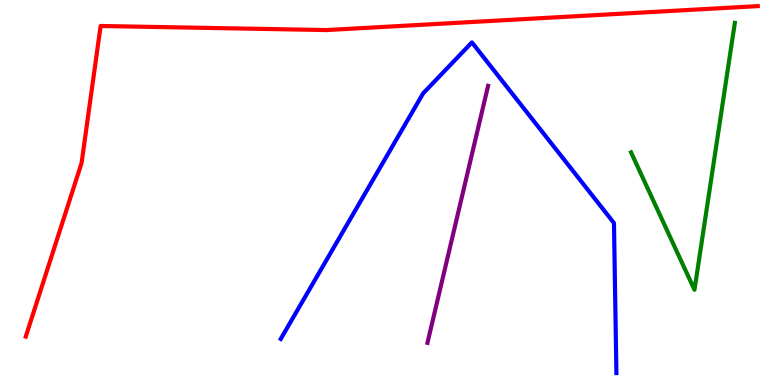[{'lines': ['blue', 'red'], 'intersections': []}, {'lines': ['green', 'red'], 'intersections': []}, {'lines': ['purple', 'red'], 'intersections': []}, {'lines': ['blue', 'green'], 'intersections': []}, {'lines': ['blue', 'purple'], 'intersections': []}, {'lines': ['green', 'purple'], 'intersections': []}]